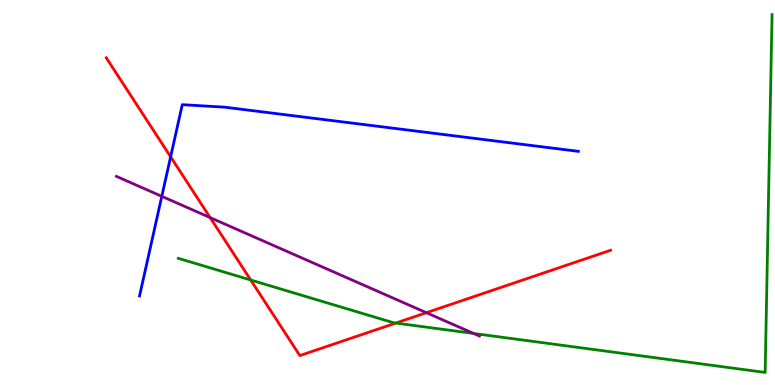[{'lines': ['blue', 'red'], 'intersections': [{'x': 2.2, 'y': 5.93}]}, {'lines': ['green', 'red'], 'intersections': [{'x': 3.23, 'y': 2.73}, {'x': 5.11, 'y': 1.61}]}, {'lines': ['purple', 'red'], 'intersections': [{'x': 2.71, 'y': 4.35}, {'x': 5.5, 'y': 1.88}]}, {'lines': ['blue', 'green'], 'intersections': []}, {'lines': ['blue', 'purple'], 'intersections': [{'x': 2.09, 'y': 4.9}]}, {'lines': ['green', 'purple'], 'intersections': [{'x': 6.11, 'y': 1.34}]}]